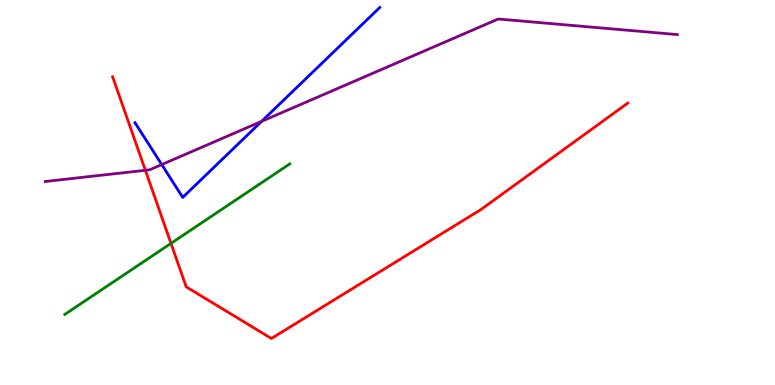[{'lines': ['blue', 'red'], 'intersections': []}, {'lines': ['green', 'red'], 'intersections': [{'x': 2.21, 'y': 3.68}]}, {'lines': ['purple', 'red'], 'intersections': [{'x': 1.88, 'y': 5.58}]}, {'lines': ['blue', 'green'], 'intersections': []}, {'lines': ['blue', 'purple'], 'intersections': [{'x': 2.09, 'y': 5.73}, {'x': 3.38, 'y': 6.85}]}, {'lines': ['green', 'purple'], 'intersections': []}]